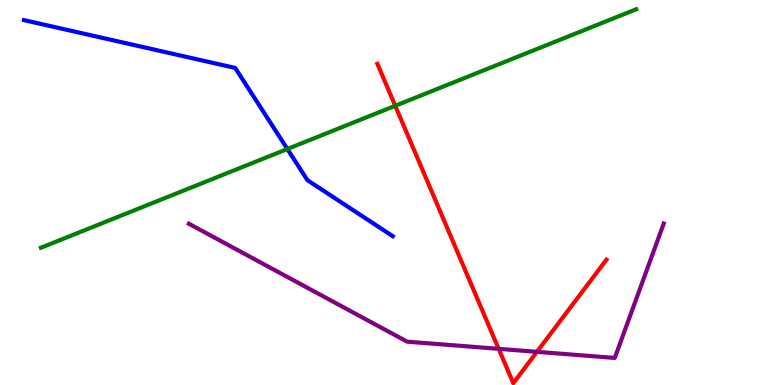[{'lines': ['blue', 'red'], 'intersections': []}, {'lines': ['green', 'red'], 'intersections': [{'x': 5.1, 'y': 7.25}]}, {'lines': ['purple', 'red'], 'intersections': [{'x': 6.43, 'y': 0.939}, {'x': 6.93, 'y': 0.862}]}, {'lines': ['blue', 'green'], 'intersections': [{'x': 3.71, 'y': 6.13}]}, {'lines': ['blue', 'purple'], 'intersections': []}, {'lines': ['green', 'purple'], 'intersections': []}]